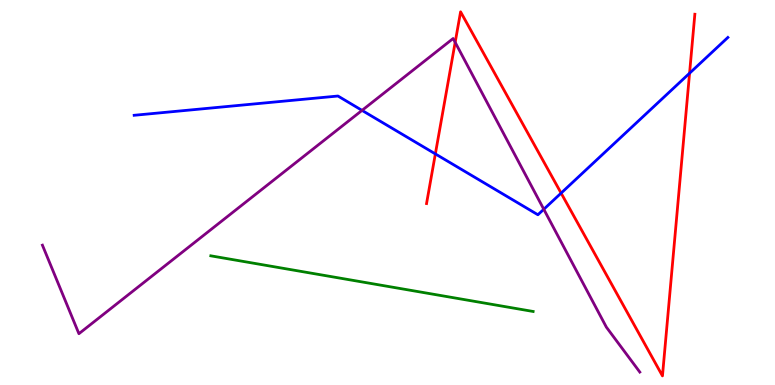[{'lines': ['blue', 'red'], 'intersections': [{'x': 5.62, 'y': 6.0}, {'x': 7.24, 'y': 4.98}, {'x': 8.9, 'y': 8.1}]}, {'lines': ['green', 'red'], 'intersections': []}, {'lines': ['purple', 'red'], 'intersections': [{'x': 5.87, 'y': 8.9}]}, {'lines': ['blue', 'green'], 'intersections': []}, {'lines': ['blue', 'purple'], 'intersections': [{'x': 4.67, 'y': 7.13}, {'x': 7.02, 'y': 4.56}]}, {'lines': ['green', 'purple'], 'intersections': []}]